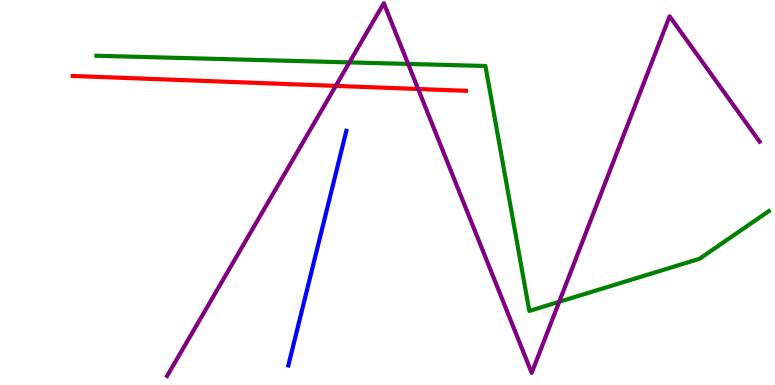[{'lines': ['blue', 'red'], 'intersections': []}, {'lines': ['green', 'red'], 'intersections': []}, {'lines': ['purple', 'red'], 'intersections': [{'x': 4.33, 'y': 7.77}, {'x': 5.4, 'y': 7.69}]}, {'lines': ['blue', 'green'], 'intersections': []}, {'lines': ['blue', 'purple'], 'intersections': []}, {'lines': ['green', 'purple'], 'intersections': [{'x': 4.51, 'y': 8.38}, {'x': 5.27, 'y': 8.34}, {'x': 7.22, 'y': 2.16}]}]